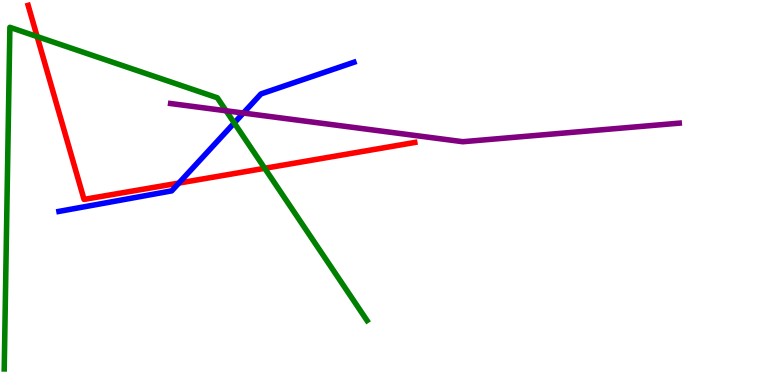[{'lines': ['blue', 'red'], 'intersections': [{'x': 2.31, 'y': 5.24}]}, {'lines': ['green', 'red'], 'intersections': [{'x': 0.479, 'y': 9.05}, {'x': 3.42, 'y': 5.63}]}, {'lines': ['purple', 'red'], 'intersections': []}, {'lines': ['blue', 'green'], 'intersections': [{'x': 3.02, 'y': 6.81}]}, {'lines': ['blue', 'purple'], 'intersections': [{'x': 3.14, 'y': 7.06}]}, {'lines': ['green', 'purple'], 'intersections': [{'x': 2.92, 'y': 7.12}]}]